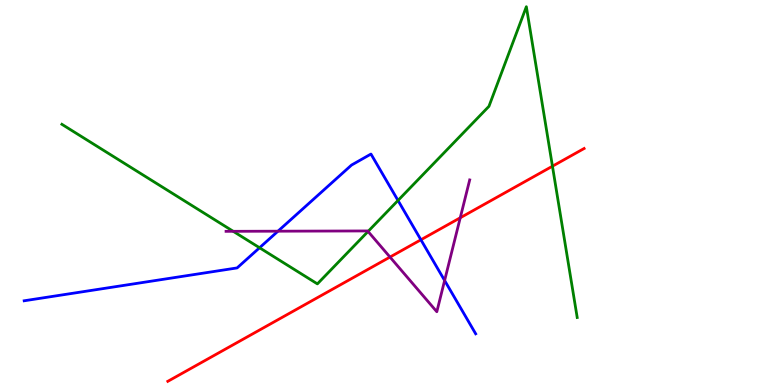[{'lines': ['blue', 'red'], 'intersections': [{'x': 5.43, 'y': 3.77}]}, {'lines': ['green', 'red'], 'intersections': [{'x': 7.13, 'y': 5.68}]}, {'lines': ['purple', 'red'], 'intersections': [{'x': 5.03, 'y': 3.32}, {'x': 5.94, 'y': 4.34}]}, {'lines': ['blue', 'green'], 'intersections': [{'x': 3.35, 'y': 3.56}, {'x': 5.14, 'y': 4.79}]}, {'lines': ['blue', 'purple'], 'intersections': [{'x': 3.59, 'y': 3.99}, {'x': 5.74, 'y': 2.71}]}, {'lines': ['green', 'purple'], 'intersections': [{'x': 3.01, 'y': 3.99}, {'x': 4.75, 'y': 3.99}]}]